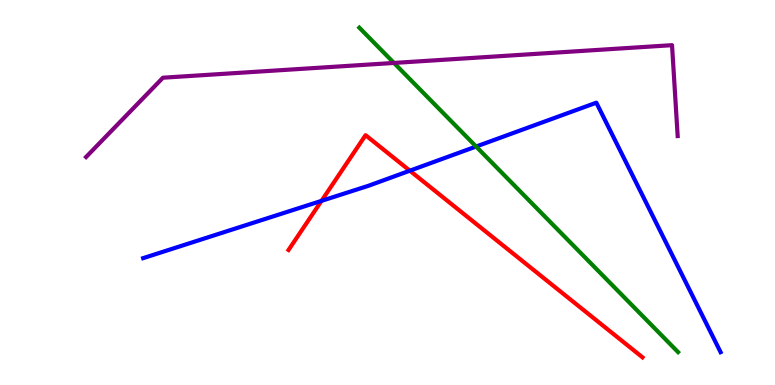[{'lines': ['blue', 'red'], 'intersections': [{'x': 4.15, 'y': 4.78}, {'x': 5.29, 'y': 5.57}]}, {'lines': ['green', 'red'], 'intersections': []}, {'lines': ['purple', 'red'], 'intersections': []}, {'lines': ['blue', 'green'], 'intersections': [{'x': 6.14, 'y': 6.19}]}, {'lines': ['blue', 'purple'], 'intersections': []}, {'lines': ['green', 'purple'], 'intersections': [{'x': 5.08, 'y': 8.37}]}]